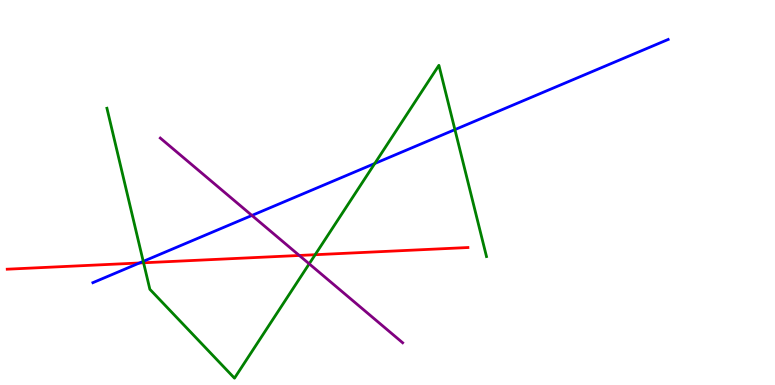[{'lines': ['blue', 'red'], 'intersections': [{'x': 1.8, 'y': 3.17}]}, {'lines': ['green', 'red'], 'intersections': [{'x': 1.85, 'y': 3.17}, {'x': 4.07, 'y': 3.38}]}, {'lines': ['purple', 'red'], 'intersections': [{'x': 3.86, 'y': 3.36}]}, {'lines': ['blue', 'green'], 'intersections': [{'x': 1.85, 'y': 3.21}, {'x': 4.84, 'y': 5.75}, {'x': 5.87, 'y': 6.63}]}, {'lines': ['blue', 'purple'], 'intersections': [{'x': 3.25, 'y': 4.4}]}, {'lines': ['green', 'purple'], 'intersections': [{'x': 3.99, 'y': 3.15}]}]